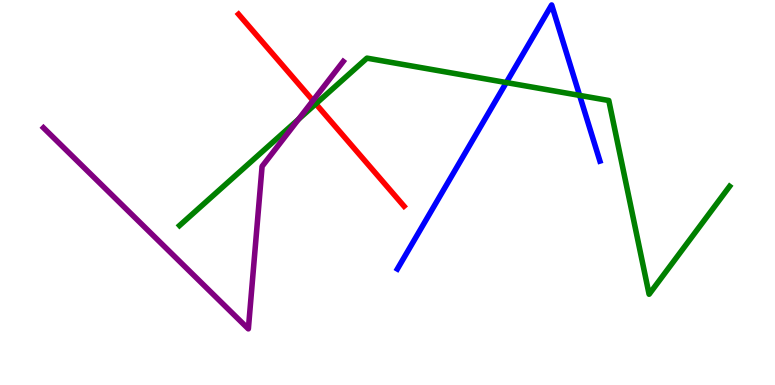[{'lines': ['blue', 'red'], 'intersections': []}, {'lines': ['green', 'red'], 'intersections': [{'x': 4.07, 'y': 7.3}]}, {'lines': ['purple', 'red'], 'intersections': [{'x': 4.04, 'y': 7.39}]}, {'lines': ['blue', 'green'], 'intersections': [{'x': 6.53, 'y': 7.86}, {'x': 7.48, 'y': 7.52}]}, {'lines': ['blue', 'purple'], 'intersections': []}, {'lines': ['green', 'purple'], 'intersections': [{'x': 3.85, 'y': 6.9}]}]